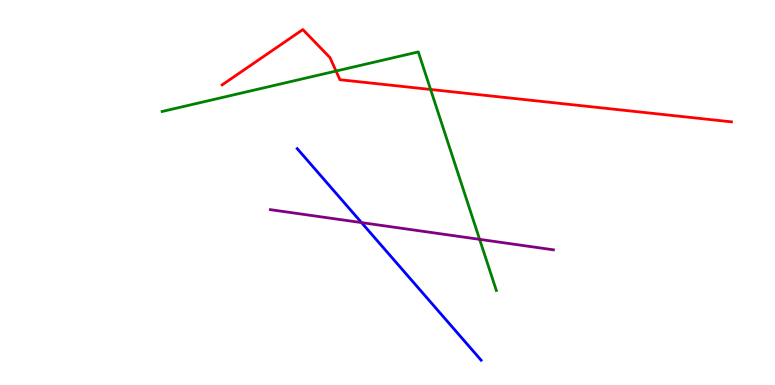[{'lines': ['blue', 'red'], 'intersections': []}, {'lines': ['green', 'red'], 'intersections': [{'x': 4.34, 'y': 8.15}, {'x': 5.56, 'y': 7.68}]}, {'lines': ['purple', 'red'], 'intersections': []}, {'lines': ['blue', 'green'], 'intersections': []}, {'lines': ['blue', 'purple'], 'intersections': [{'x': 4.66, 'y': 4.22}]}, {'lines': ['green', 'purple'], 'intersections': [{'x': 6.19, 'y': 3.78}]}]